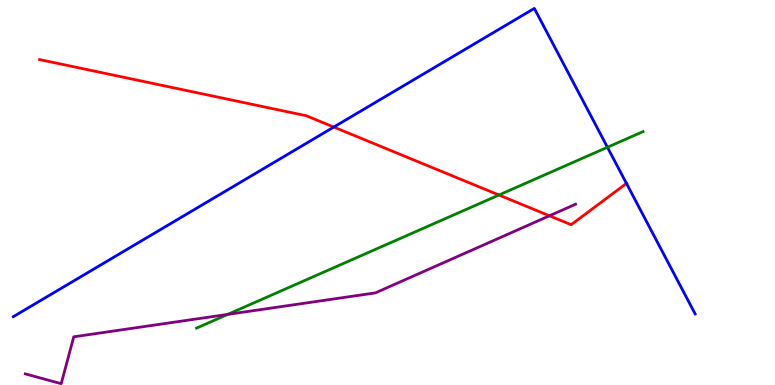[{'lines': ['blue', 'red'], 'intersections': [{'x': 4.31, 'y': 6.7}, {'x': 8.08, 'y': 5.24}]}, {'lines': ['green', 'red'], 'intersections': [{'x': 6.44, 'y': 4.93}]}, {'lines': ['purple', 'red'], 'intersections': [{'x': 7.09, 'y': 4.4}]}, {'lines': ['blue', 'green'], 'intersections': [{'x': 7.84, 'y': 6.18}]}, {'lines': ['blue', 'purple'], 'intersections': []}, {'lines': ['green', 'purple'], 'intersections': [{'x': 2.94, 'y': 1.83}]}]